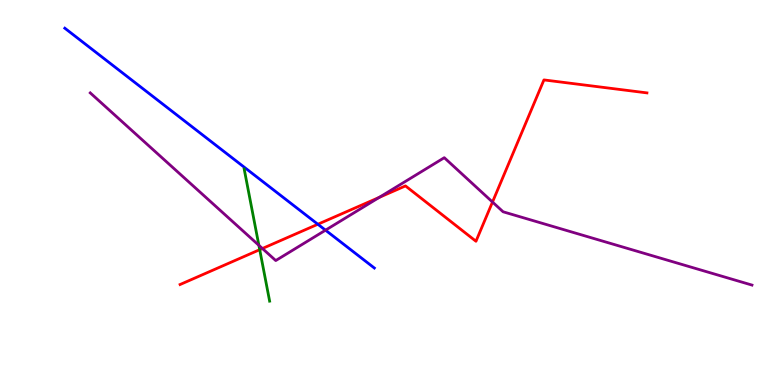[{'lines': ['blue', 'red'], 'intersections': [{'x': 4.1, 'y': 4.18}]}, {'lines': ['green', 'red'], 'intersections': [{'x': 3.35, 'y': 3.51}]}, {'lines': ['purple', 'red'], 'intersections': [{'x': 3.39, 'y': 3.55}, {'x': 4.89, 'y': 4.87}, {'x': 6.35, 'y': 4.75}]}, {'lines': ['blue', 'green'], 'intersections': []}, {'lines': ['blue', 'purple'], 'intersections': [{'x': 4.2, 'y': 4.02}]}, {'lines': ['green', 'purple'], 'intersections': [{'x': 3.34, 'y': 3.63}]}]